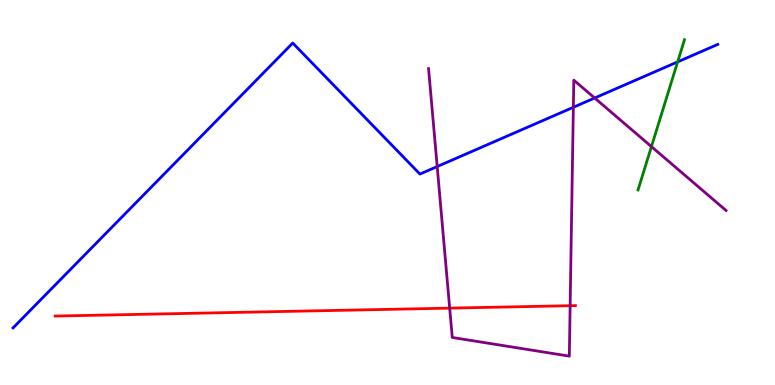[{'lines': ['blue', 'red'], 'intersections': []}, {'lines': ['green', 'red'], 'intersections': []}, {'lines': ['purple', 'red'], 'intersections': [{'x': 5.8, 'y': 2.0}, {'x': 7.36, 'y': 2.06}]}, {'lines': ['blue', 'green'], 'intersections': [{'x': 8.74, 'y': 8.39}]}, {'lines': ['blue', 'purple'], 'intersections': [{'x': 5.64, 'y': 5.67}, {'x': 7.4, 'y': 7.21}, {'x': 7.67, 'y': 7.45}]}, {'lines': ['green', 'purple'], 'intersections': [{'x': 8.41, 'y': 6.19}]}]